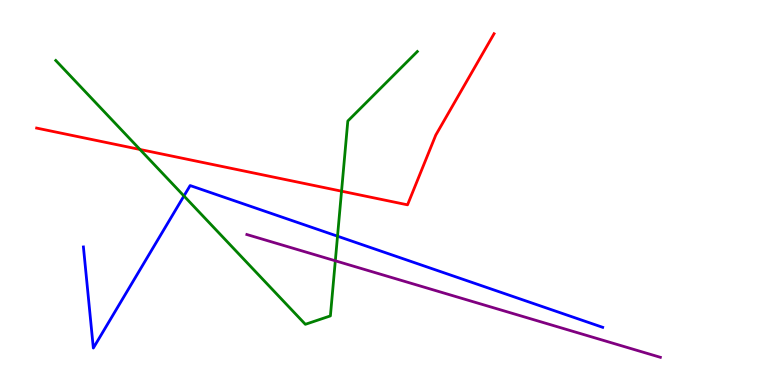[{'lines': ['blue', 'red'], 'intersections': []}, {'lines': ['green', 'red'], 'intersections': [{'x': 1.81, 'y': 6.12}, {'x': 4.41, 'y': 5.03}]}, {'lines': ['purple', 'red'], 'intersections': []}, {'lines': ['blue', 'green'], 'intersections': [{'x': 2.37, 'y': 4.91}, {'x': 4.36, 'y': 3.87}]}, {'lines': ['blue', 'purple'], 'intersections': []}, {'lines': ['green', 'purple'], 'intersections': [{'x': 4.33, 'y': 3.23}]}]